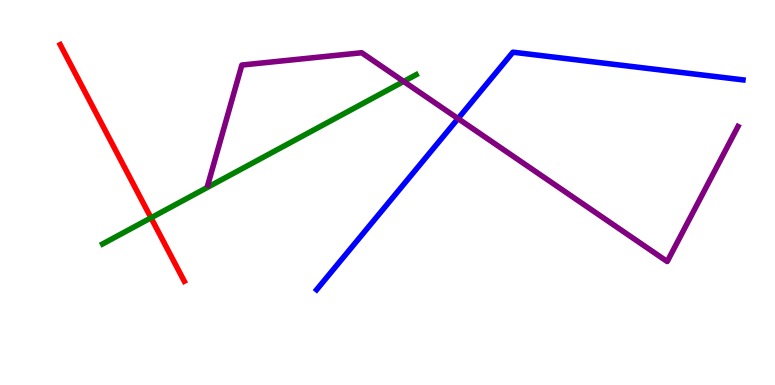[{'lines': ['blue', 'red'], 'intersections': []}, {'lines': ['green', 'red'], 'intersections': [{'x': 1.95, 'y': 4.34}]}, {'lines': ['purple', 'red'], 'intersections': []}, {'lines': ['blue', 'green'], 'intersections': []}, {'lines': ['blue', 'purple'], 'intersections': [{'x': 5.91, 'y': 6.92}]}, {'lines': ['green', 'purple'], 'intersections': [{'x': 5.21, 'y': 7.88}]}]